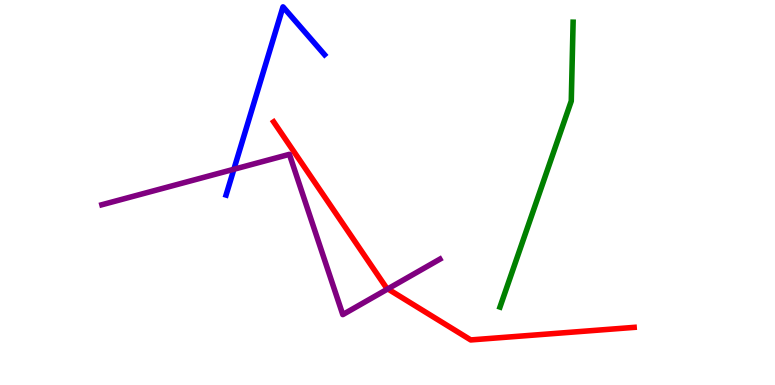[{'lines': ['blue', 'red'], 'intersections': []}, {'lines': ['green', 'red'], 'intersections': []}, {'lines': ['purple', 'red'], 'intersections': [{'x': 5.0, 'y': 2.5}]}, {'lines': ['blue', 'green'], 'intersections': []}, {'lines': ['blue', 'purple'], 'intersections': [{'x': 3.02, 'y': 5.6}]}, {'lines': ['green', 'purple'], 'intersections': []}]